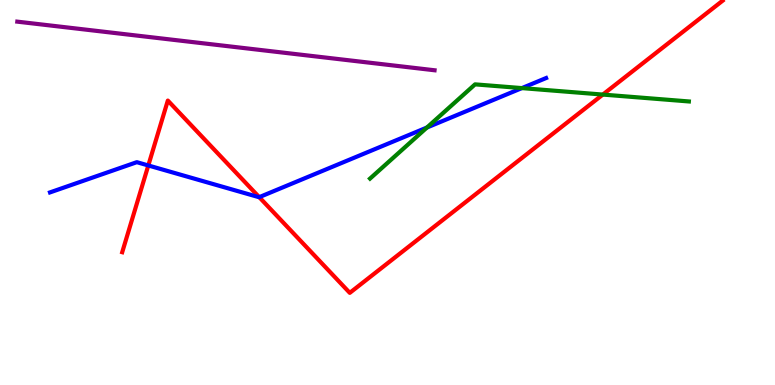[{'lines': ['blue', 'red'], 'intersections': [{'x': 1.91, 'y': 5.7}, {'x': 3.34, 'y': 4.88}]}, {'lines': ['green', 'red'], 'intersections': [{'x': 7.78, 'y': 7.54}]}, {'lines': ['purple', 'red'], 'intersections': []}, {'lines': ['blue', 'green'], 'intersections': [{'x': 5.51, 'y': 6.69}, {'x': 6.73, 'y': 7.71}]}, {'lines': ['blue', 'purple'], 'intersections': []}, {'lines': ['green', 'purple'], 'intersections': []}]